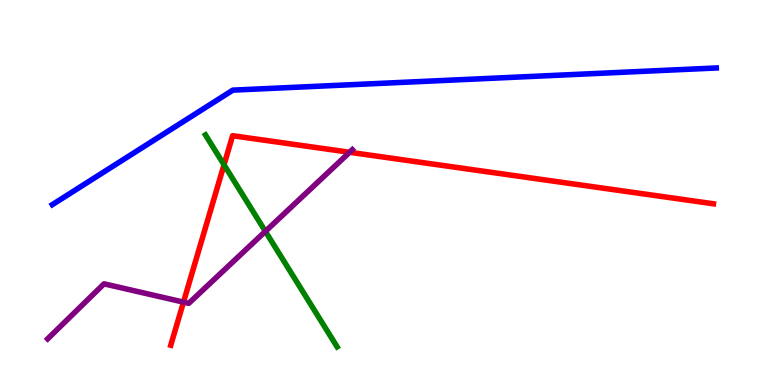[{'lines': ['blue', 'red'], 'intersections': []}, {'lines': ['green', 'red'], 'intersections': [{'x': 2.89, 'y': 5.72}]}, {'lines': ['purple', 'red'], 'intersections': [{'x': 2.37, 'y': 2.15}, {'x': 4.51, 'y': 6.04}]}, {'lines': ['blue', 'green'], 'intersections': []}, {'lines': ['blue', 'purple'], 'intersections': []}, {'lines': ['green', 'purple'], 'intersections': [{'x': 3.42, 'y': 3.99}]}]